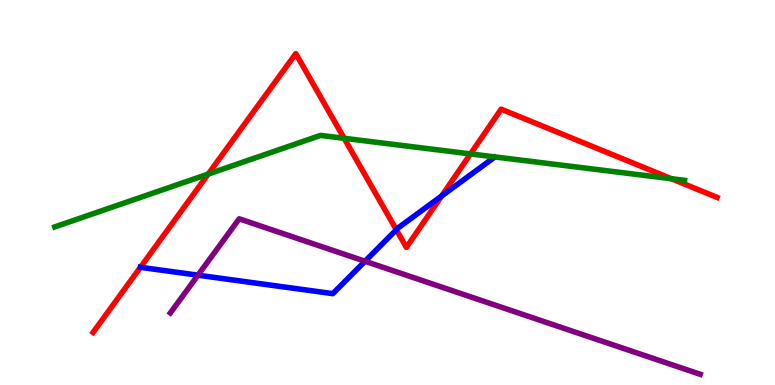[{'lines': ['blue', 'red'], 'intersections': [{'x': 5.11, 'y': 4.03}, {'x': 5.7, 'y': 4.91}]}, {'lines': ['green', 'red'], 'intersections': [{'x': 2.69, 'y': 5.48}, {'x': 4.44, 'y': 6.41}, {'x': 6.07, 'y': 6.0}, {'x': 8.66, 'y': 5.36}]}, {'lines': ['purple', 'red'], 'intersections': []}, {'lines': ['blue', 'green'], 'intersections': []}, {'lines': ['blue', 'purple'], 'intersections': [{'x': 2.55, 'y': 2.85}, {'x': 4.71, 'y': 3.21}]}, {'lines': ['green', 'purple'], 'intersections': []}]